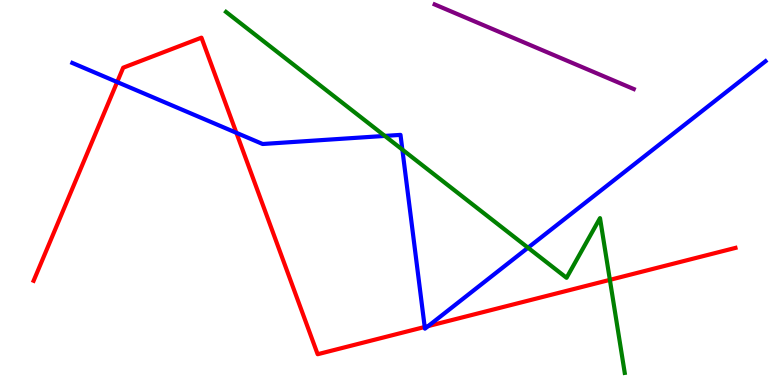[{'lines': ['blue', 'red'], 'intersections': [{'x': 1.51, 'y': 7.87}, {'x': 3.05, 'y': 6.55}, {'x': 5.48, 'y': 1.51}, {'x': 5.53, 'y': 1.53}]}, {'lines': ['green', 'red'], 'intersections': [{'x': 7.87, 'y': 2.73}]}, {'lines': ['purple', 'red'], 'intersections': []}, {'lines': ['blue', 'green'], 'intersections': [{'x': 4.97, 'y': 6.47}, {'x': 5.19, 'y': 6.11}, {'x': 6.81, 'y': 3.57}]}, {'lines': ['blue', 'purple'], 'intersections': []}, {'lines': ['green', 'purple'], 'intersections': []}]